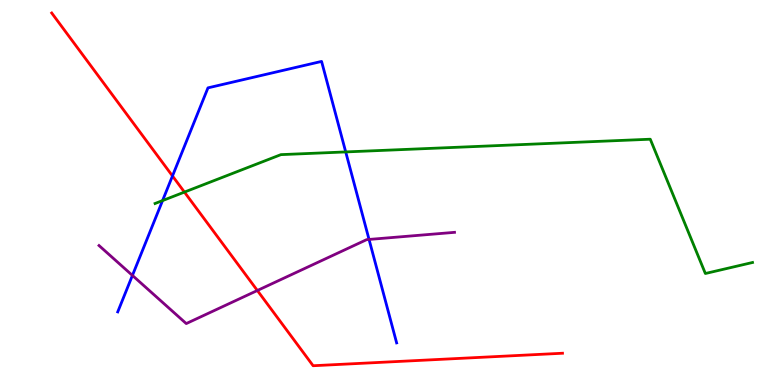[{'lines': ['blue', 'red'], 'intersections': [{'x': 2.23, 'y': 5.43}]}, {'lines': ['green', 'red'], 'intersections': [{'x': 2.38, 'y': 5.01}]}, {'lines': ['purple', 'red'], 'intersections': [{'x': 3.32, 'y': 2.45}]}, {'lines': ['blue', 'green'], 'intersections': [{'x': 2.1, 'y': 4.79}, {'x': 4.46, 'y': 6.05}]}, {'lines': ['blue', 'purple'], 'intersections': [{'x': 1.71, 'y': 2.85}, {'x': 4.76, 'y': 3.78}]}, {'lines': ['green', 'purple'], 'intersections': []}]